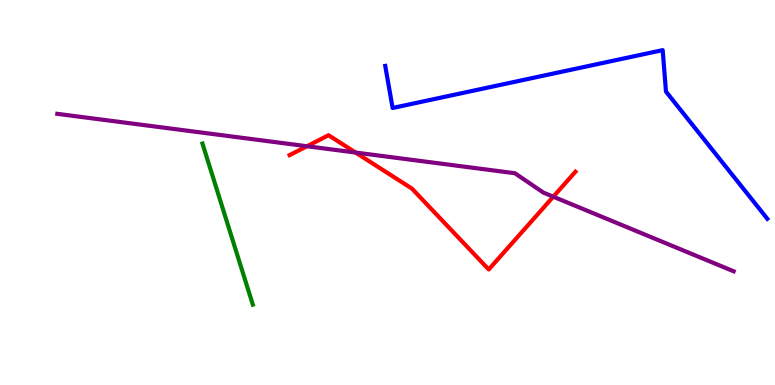[{'lines': ['blue', 'red'], 'intersections': []}, {'lines': ['green', 'red'], 'intersections': []}, {'lines': ['purple', 'red'], 'intersections': [{'x': 3.96, 'y': 6.2}, {'x': 4.59, 'y': 6.04}, {'x': 7.14, 'y': 4.89}]}, {'lines': ['blue', 'green'], 'intersections': []}, {'lines': ['blue', 'purple'], 'intersections': []}, {'lines': ['green', 'purple'], 'intersections': []}]